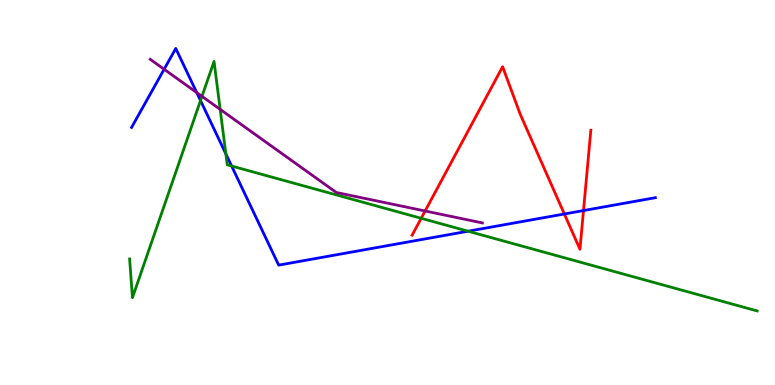[{'lines': ['blue', 'red'], 'intersections': [{'x': 7.28, 'y': 4.44}, {'x': 7.53, 'y': 4.53}]}, {'lines': ['green', 'red'], 'intersections': [{'x': 5.43, 'y': 4.33}]}, {'lines': ['purple', 'red'], 'intersections': [{'x': 5.49, 'y': 4.52}]}, {'lines': ['blue', 'green'], 'intersections': [{'x': 2.59, 'y': 7.39}, {'x': 2.91, 'y': 6.0}, {'x': 2.99, 'y': 5.69}, {'x': 6.04, 'y': 3.99}]}, {'lines': ['blue', 'purple'], 'intersections': [{'x': 2.12, 'y': 8.2}, {'x': 2.54, 'y': 7.59}]}, {'lines': ['green', 'purple'], 'intersections': [{'x': 2.61, 'y': 7.5}, {'x': 2.84, 'y': 7.16}]}]